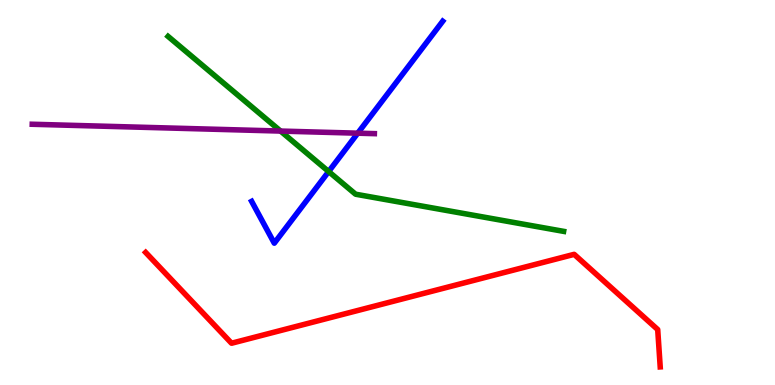[{'lines': ['blue', 'red'], 'intersections': []}, {'lines': ['green', 'red'], 'intersections': []}, {'lines': ['purple', 'red'], 'intersections': []}, {'lines': ['blue', 'green'], 'intersections': [{'x': 4.24, 'y': 5.54}]}, {'lines': ['blue', 'purple'], 'intersections': [{'x': 4.62, 'y': 6.54}]}, {'lines': ['green', 'purple'], 'intersections': [{'x': 3.62, 'y': 6.6}]}]